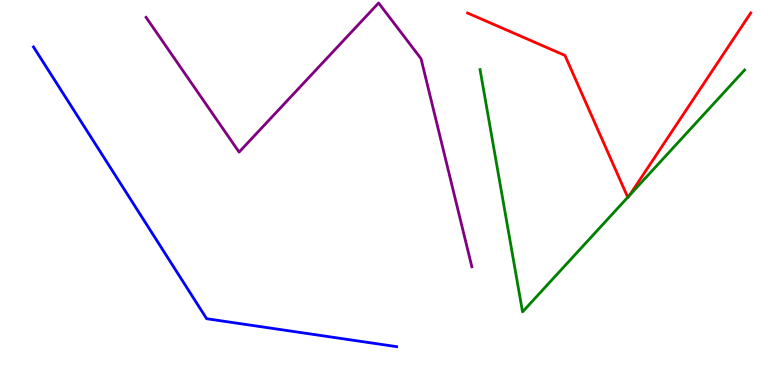[{'lines': ['blue', 'red'], 'intersections': []}, {'lines': ['green', 'red'], 'intersections': [{'x': 8.1, 'y': 4.88}, {'x': 8.12, 'y': 4.92}]}, {'lines': ['purple', 'red'], 'intersections': []}, {'lines': ['blue', 'green'], 'intersections': []}, {'lines': ['blue', 'purple'], 'intersections': []}, {'lines': ['green', 'purple'], 'intersections': []}]